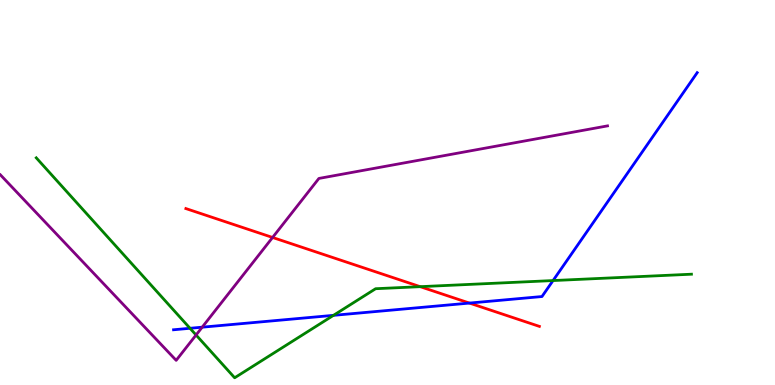[{'lines': ['blue', 'red'], 'intersections': [{'x': 6.06, 'y': 2.13}]}, {'lines': ['green', 'red'], 'intersections': [{'x': 5.42, 'y': 2.55}]}, {'lines': ['purple', 'red'], 'intersections': [{'x': 3.52, 'y': 3.83}]}, {'lines': ['blue', 'green'], 'intersections': [{'x': 2.45, 'y': 1.47}, {'x': 4.3, 'y': 1.81}, {'x': 7.14, 'y': 2.71}]}, {'lines': ['blue', 'purple'], 'intersections': [{'x': 2.61, 'y': 1.5}]}, {'lines': ['green', 'purple'], 'intersections': [{'x': 2.53, 'y': 1.3}]}]